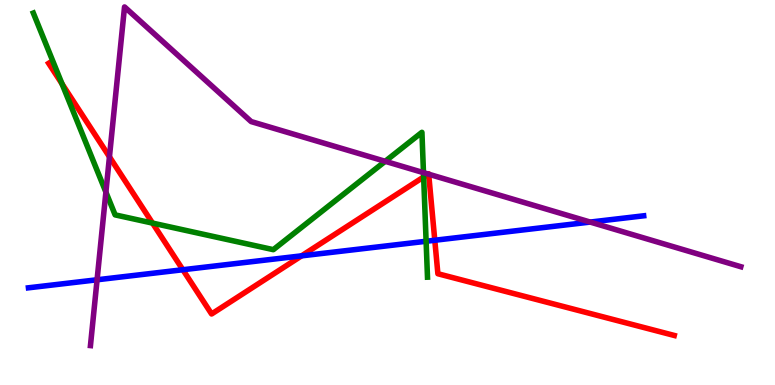[{'lines': ['blue', 'red'], 'intersections': [{'x': 2.36, 'y': 2.99}, {'x': 3.89, 'y': 3.35}, {'x': 5.61, 'y': 3.76}]}, {'lines': ['green', 'red'], 'intersections': [{'x': 0.801, 'y': 7.82}, {'x': 1.97, 'y': 4.21}, {'x': 5.47, 'y': 5.4}]}, {'lines': ['purple', 'red'], 'intersections': [{'x': 1.41, 'y': 5.93}, {'x': 5.53, 'y': 5.48}, {'x': 5.53, 'y': 5.48}]}, {'lines': ['blue', 'green'], 'intersections': [{'x': 5.5, 'y': 3.73}]}, {'lines': ['blue', 'purple'], 'intersections': [{'x': 1.25, 'y': 2.73}, {'x': 7.62, 'y': 4.23}]}, {'lines': ['green', 'purple'], 'intersections': [{'x': 1.37, 'y': 5.01}, {'x': 4.97, 'y': 5.81}, {'x': 5.46, 'y': 5.52}]}]